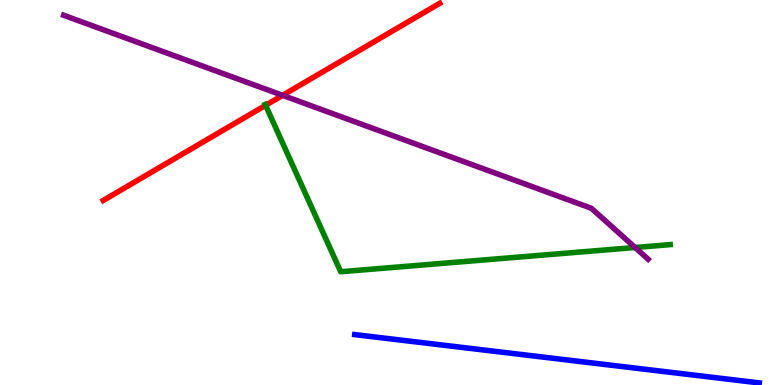[{'lines': ['blue', 'red'], 'intersections': []}, {'lines': ['green', 'red'], 'intersections': [{'x': 3.43, 'y': 7.26}]}, {'lines': ['purple', 'red'], 'intersections': [{'x': 3.65, 'y': 7.52}]}, {'lines': ['blue', 'green'], 'intersections': []}, {'lines': ['blue', 'purple'], 'intersections': []}, {'lines': ['green', 'purple'], 'intersections': [{'x': 8.19, 'y': 3.57}]}]